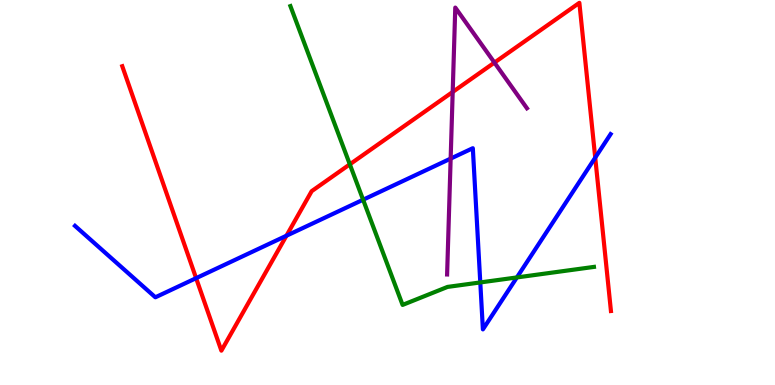[{'lines': ['blue', 'red'], 'intersections': [{'x': 2.53, 'y': 2.78}, {'x': 3.7, 'y': 3.88}, {'x': 7.68, 'y': 5.91}]}, {'lines': ['green', 'red'], 'intersections': [{'x': 4.51, 'y': 5.73}]}, {'lines': ['purple', 'red'], 'intersections': [{'x': 5.84, 'y': 7.61}, {'x': 6.38, 'y': 8.37}]}, {'lines': ['blue', 'green'], 'intersections': [{'x': 4.69, 'y': 4.81}, {'x': 6.2, 'y': 2.66}, {'x': 6.67, 'y': 2.79}]}, {'lines': ['blue', 'purple'], 'intersections': [{'x': 5.81, 'y': 5.88}]}, {'lines': ['green', 'purple'], 'intersections': []}]